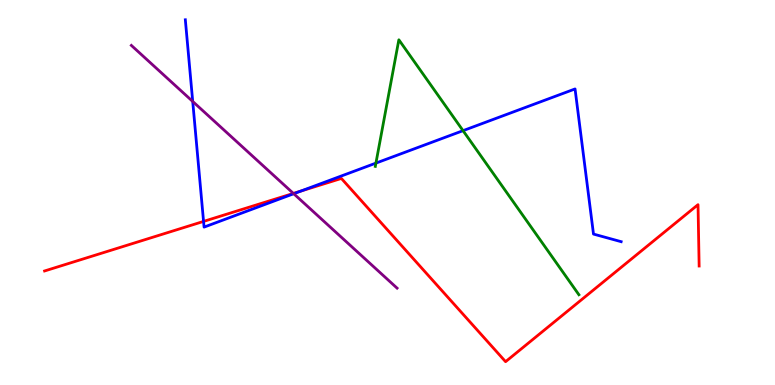[{'lines': ['blue', 'red'], 'intersections': [{'x': 2.63, 'y': 4.25}, {'x': 3.88, 'y': 5.04}]}, {'lines': ['green', 'red'], 'intersections': []}, {'lines': ['purple', 'red'], 'intersections': [{'x': 3.79, 'y': 4.98}]}, {'lines': ['blue', 'green'], 'intersections': [{'x': 4.85, 'y': 5.76}, {'x': 5.97, 'y': 6.61}]}, {'lines': ['blue', 'purple'], 'intersections': [{'x': 2.49, 'y': 7.36}, {'x': 3.79, 'y': 4.97}]}, {'lines': ['green', 'purple'], 'intersections': []}]